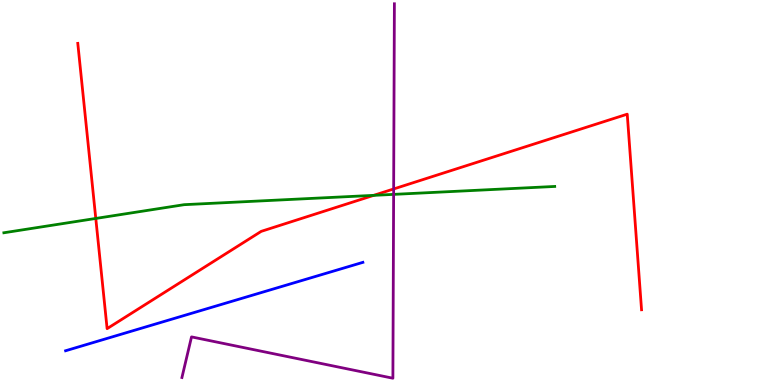[{'lines': ['blue', 'red'], 'intersections': []}, {'lines': ['green', 'red'], 'intersections': [{'x': 1.24, 'y': 4.33}, {'x': 4.82, 'y': 4.93}]}, {'lines': ['purple', 'red'], 'intersections': [{'x': 5.08, 'y': 5.09}]}, {'lines': ['blue', 'green'], 'intersections': []}, {'lines': ['blue', 'purple'], 'intersections': []}, {'lines': ['green', 'purple'], 'intersections': [{'x': 5.08, 'y': 4.95}]}]